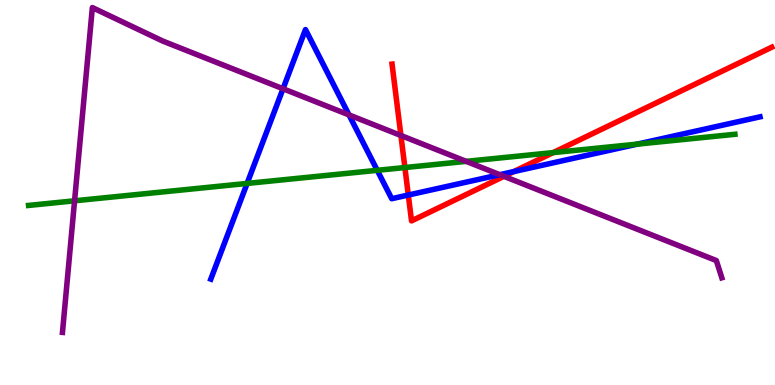[{'lines': ['blue', 'red'], 'intersections': [{'x': 5.27, 'y': 4.93}, {'x': 6.63, 'y': 5.54}]}, {'lines': ['green', 'red'], 'intersections': [{'x': 5.22, 'y': 5.65}, {'x': 7.14, 'y': 6.04}]}, {'lines': ['purple', 'red'], 'intersections': [{'x': 5.17, 'y': 6.48}, {'x': 6.5, 'y': 5.42}]}, {'lines': ['blue', 'green'], 'intersections': [{'x': 3.19, 'y': 5.24}, {'x': 4.87, 'y': 5.58}, {'x': 8.22, 'y': 6.26}]}, {'lines': ['blue', 'purple'], 'intersections': [{'x': 3.65, 'y': 7.69}, {'x': 4.5, 'y': 7.02}, {'x': 6.45, 'y': 5.46}]}, {'lines': ['green', 'purple'], 'intersections': [{'x': 0.962, 'y': 4.78}, {'x': 6.02, 'y': 5.81}]}]